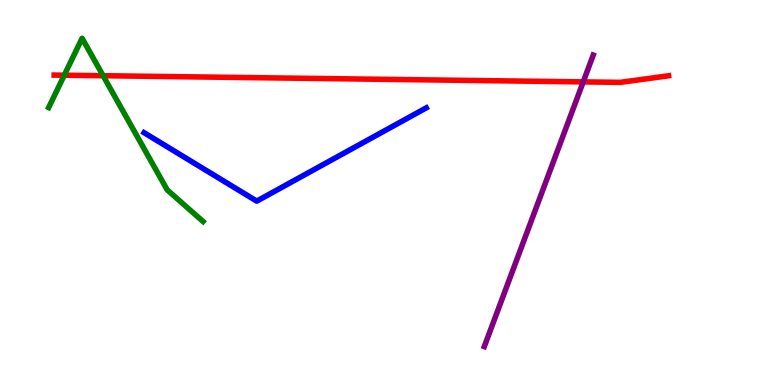[{'lines': ['blue', 'red'], 'intersections': []}, {'lines': ['green', 'red'], 'intersections': [{'x': 0.829, 'y': 8.05}, {'x': 1.33, 'y': 8.03}]}, {'lines': ['purple', 'red'], 'intersections': [{'x': 7.53, 'y': 7.87}]}, {'lines': ['blue', 'green'], 'intersections': []}, {'lines': ['blue', 'purple'], 'intersections': []}, {'lines': ['green', 'purple'], 'intersections': []}]